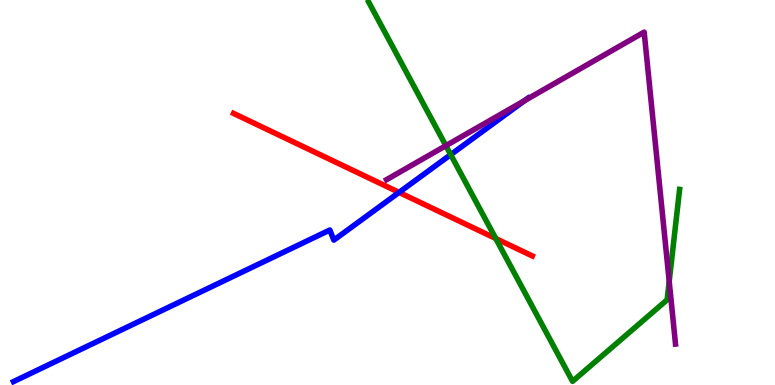[{'lines': ['blue', 'red'], 'intersections': [{'x': 5.15, 'y': 5.0}]}, {'lines': ['green', 'red'], 'intersections': [{'x': 6.4, 'y': 3.81}]}, {'lines': ['purple', 'red'], 'intersections': []}, {'lines': ['blue', 'green'], 'intersections': [{'x': 5.82, 'y': 5.98}]}, {'lines': ['blue', 'purple'], 'intersections': [{'x': 6.77, 'y': 7.39}]}, {'lines': ['green', 'purple'], 'intersections': [{'x': 5.75, 'y': 6.22}, {'x': 8.63, 'y': 2.69}]}]